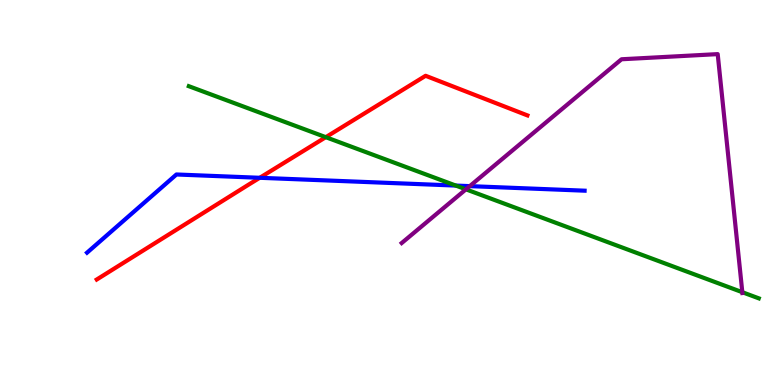[{'lines': ['blue', 'red'], 'intersections': [{'x': 3.35, 'y': 5.38}]}, {'lines': ['green', 'red'], 'intersections': [{'x': 4.2, 'y': 6.44}]}, {'lines': ['purple', 'red'], 'intersections': []}, {'lines': ['blue', 'green'], 'intersections': [{'x': 5.88, 'y': 5.18}]}, {'lines': ['blue', 'purple'], 'intersections': [{'x': 6.06, 'y': 5.17}]}, {'lines': ['green', 'purple'], 'intersections': [{'x': 6.01, 'y': 5.08}, {'x': 9.58, 'y': 2.41}]}]